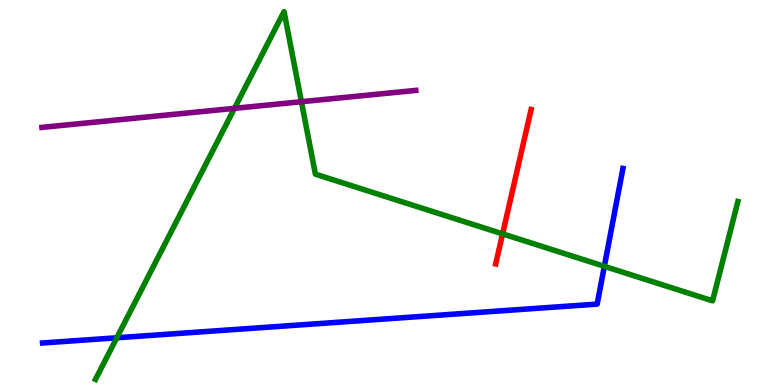[{'lines': ['blue', 'red'], 'intersections': []}, {'lines': ['green', 'red'], 'intersections': [{'x': 6.49, 'y': 3.93}]}, {'lines': ['purple', 'red'], 'intersections': []}, {'lines': ['blue', 'green'], 'intersections': [{'x': 1.51, 'y': 1.23}, {'x': 7.8, 'y': 3.08}]}, {'lines': ['blue', 'purple'], 'intersections': []}, {'lines': ['green', 'purple'], 'intersections': [{'x': 3.03, 'y': 7.19}, {'x': 3.89, 'y': 7.36}]}]